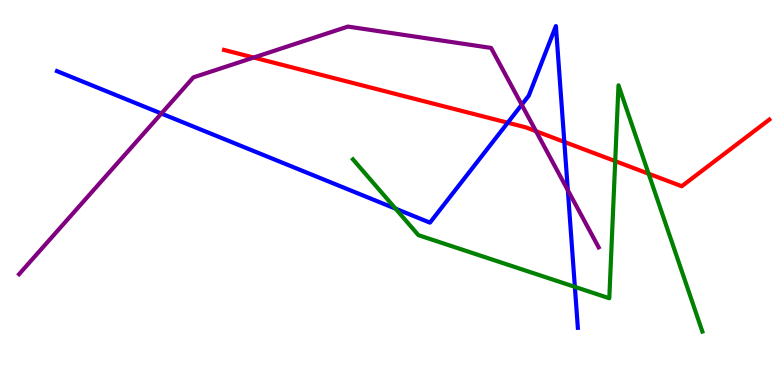[{'lines': ['blue', 'red'], 'intersections': [{'x': 6.55, 'y': 6.81}, {'x': 7.28, 'y': 6.31}]}, {'lines': ['green', 'red'], 'intersections': [{'x': 7.94, 'y': 5.82}, {'x': 8.37, 'y': 5.49}]}, {'lines': ['purple', 'red'], 'intersections': [{'x': 3.27, 'y': 8.51}, {'x': 6.92, 'y': 6.59}]}, {'lines': ['blue', 'green'], 'intersections': [{'x': 5.1, 'y': 4.58}, {'x': 7.42, 'y': 2.55}]}, {'lines': ['blue', 'purple'], 'intersections': [{'x': 2.08, 'y': 7.05}, {'x': 6.73, 'y': 7.28}, {'x': 7.33, 'y': 5.06}]}, {'lines': ['green', 'purple'], 'intersections': []}]